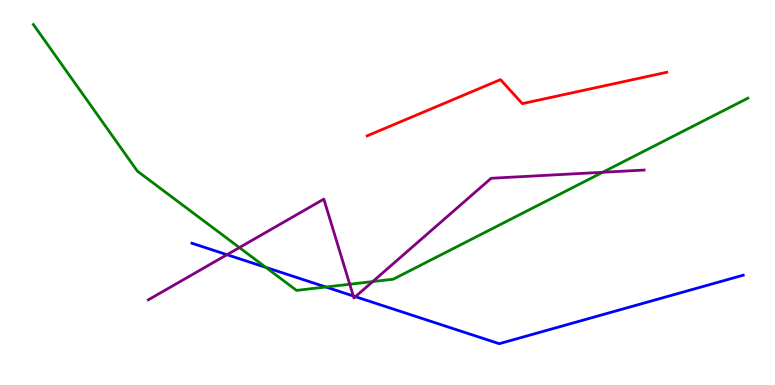[{'lines': ['blue', 'red'], 'intersections': []}, {'lines': ['green', 'red'], 'intersections': []}, {'lines': ['purple', 'red'], 'intersections': []}, {'lines': ['blue', 'green'], 'intersections': [{'x': 3.43, 'y': 3.05}, {'x': 4.2, 'y': 2.55}]}, {'lines': ['blue', 'purple'], 'intersections': [{'x': 2.93, 'y': 3.38}, {'x': 4.56, 'y': 2.31}, {'x': 4.59, 'y': 2.29}]}, {'lines': ['green', 'purple'], 'intersections': [{'x': 3.09, 'y': 3.57}, {'x': 4.51, 'y': 2.62}, {'x': 4.81, 'y': 2.69}, {'x': 7.78, 'y': 5.53}]}]